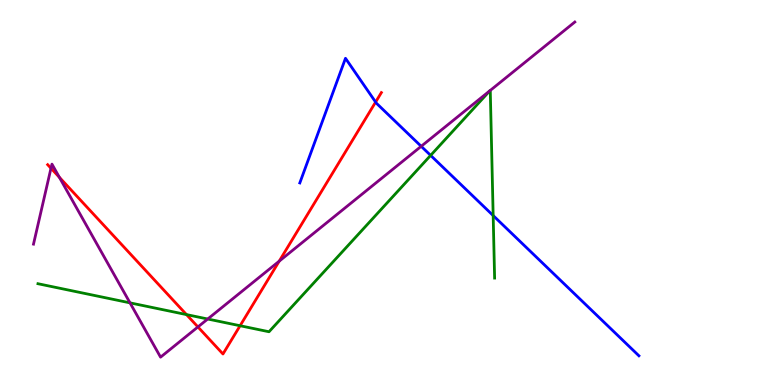[{'lines': ['blue', 'red'], 'intersections': [{'x': 4.85, 'y': 7.35}]}, {'lines': ['green', 'red'], 'intersections': [{'x': 2.41, 'y': 1.83}, {'x': 3.1, 'y': 1.54}]}, {'lines': ['purple', 'red'], 'intersections': [{'x': 0.658, 'y': 5.63}, {'x': 0.766, 'y': 5.39}, {'x': 2.55, 'y': 1.51}, {'x': 3.6, 'y': 3.22}]}, {'lines': ['blue', 'green'], 'intersections': [{'x': 5.56, 'y': 5.96}, {'x': 6.36, 'y': 4.4}]}, {'lines': ['blue', 'purple'], 'intersections': [{'x': 5.43, 'y': 6.2}]}, {'lines': ['green', 'purple'], 'intersections': [{'x': 1.68, 'y': 2.13}, {'x': 2.68, 'y': 1.71}, {'x': 6.32, 'y': 7.64}, {'x': 6.33, 'y': 7.65}]}]